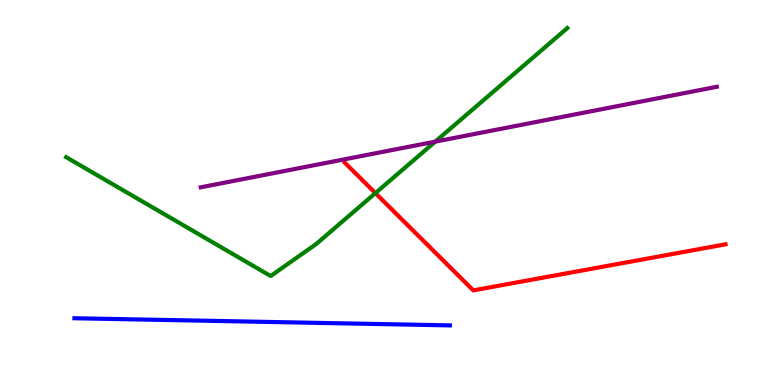[{'lines': ['blue', 'red'], 'intersections': []}, {'lines': ['green', 'red'], 'intersections': [{'x': 4.84, 'y': 4.98}]}, {'lines': ['purple', 'red'], 'intersections': []}, {'lines': ['blue', 'green'], 'intersections': []}, {'lines': ['blue', 'purple'], 'intersections': []}, {'lines': ['green', 'purple'], 'intersections': [{'x': 5.62, 'y': 6.32}]}]